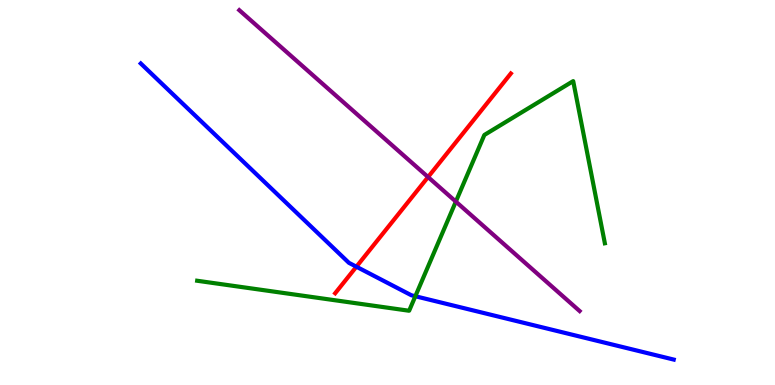[{'lines': ['blue', 'red'], 'intersections': [{'x': 4.6, 'y': 3.07}]}, {'lines': ['green', 'red'], 'intersections': []}, {'lines': ['purple', 'red'], 'intersections': [{'x': 5.52, 'y': 5.4}]}, {'lines': ['blue', 'green'], 'intersections': [{'x': 5.36, 'y': 2.31}]}, {'lines': ['blue', 'purple'], 'intersections': []}, {'lines': ['green', 'purple'], 'intersections': [{'x': 5.88, 'y': 4.76}]}]